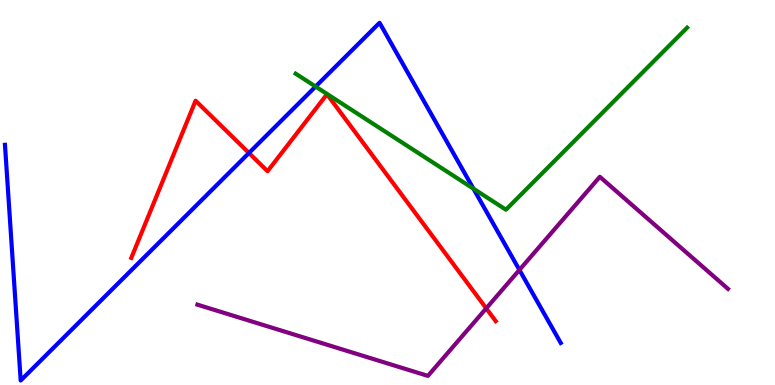[{'lines': ['blue', 'red'], 'intersections': [{'x': 3.21, 'y': 6.03}]}, {'lines': ['green', 'red'], 'intersections': []}, {'lines': ['purple', 'red'], 'intersections': [{'x': 6.27, 'y': 1.99}]}, {'lines': ['blue', 'green'], 'intersections': [{'x': 4.07, 'y': 7.75}, {'x': 6.11, 'y': 5.1}]}, {'lines': ['blue', 'purple'], 'intersections': [{'x': 6.7, 'y': 2.99}]}, {'lines': ['green', 'purple'], 'intersections': []}]